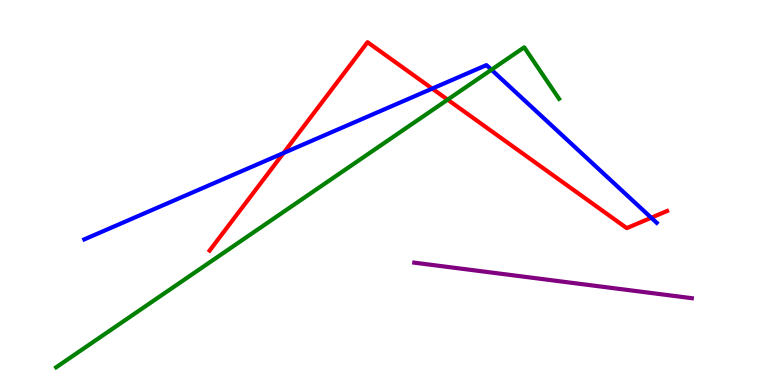[{'lines': ['blue', 'red'], 'intersections': [{'x': 3.66, 'y': 6.03}, {'x': 5.58, 'y': 7.7}, {'x': 8.4, 'y': 4.34}]}, {'lines': ['green', 'red'], 'intersections': [{'x': 5.78, 'y': 7.41}]}, {'lines': ['purple', 'red'], 'intersections': []}, {'lines': ['blue', 'green'], 'intersections': [{'x': 6.34, 'y': 8.19}]}, {'lines': ['blue', 'purple'], 'intersections': []}, {'lines': ['green', 'purple'], 'intersections': []}]